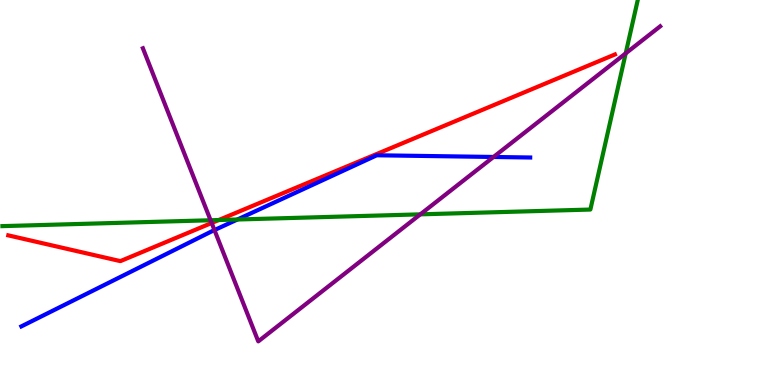[{'lines': ['blue', 'red'], 'intersections': []}, {'lines': ['green', 'red'], 'intersections': [{'x': 2.82, 'y': 4.28}]}, {'lines': ['purple', 'red'], 'intersections': [{'x': 2.73, 'y': 4.21}]}, {'lines': ['blue', 'green'], 'intersections': [{'x': 3.06, 'y': 4.3}]}, {'lines': ['blue', 'purple'], 'intersections': [{'x': 2.77, 'y': 4.02}, {'x': 6.37, 'y': 5.92}]}, {'lines': ['green', 'purple'], 'intersections': [{'x': 2.72, 'y': 4.28}, {'x': 5.42, 'y': 4.43}, {'x': 8.07, 'y': 8.61}]}]